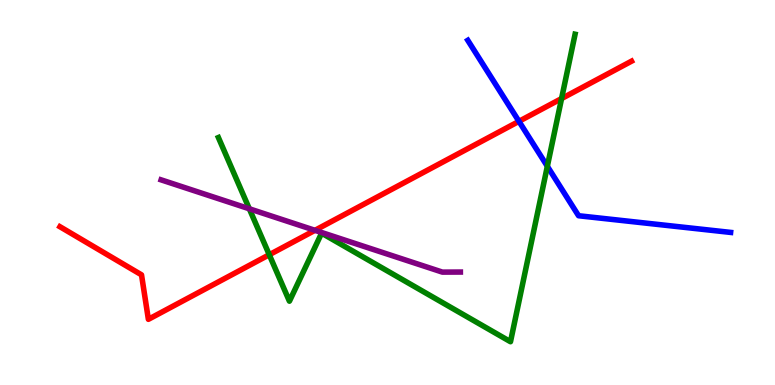[{'lines': ['blue', 'red'], 'intersections': [{'x': 6.7, 'y': 6.85}]}, {'lines': ['green', 'red'], 'intersections': [{'x': 3.47, 'y': 3.38}, {'x': 7.25, 'y': 7.44}]}, {'lines': ['purple', 'red'], 'intersections': [{'x': 4.06, 'y': 4.02}]}, {'lines': ['blue', 'green'], 'intersections': [{'x': 7.06, 'y': 5.68}]}, {'lines': ['blue', 'purple'], 'intersections': []}, {'lines': ['green', 'purple'], 'intersections': [{'x': 3.22, 'y': 4.58}]}]